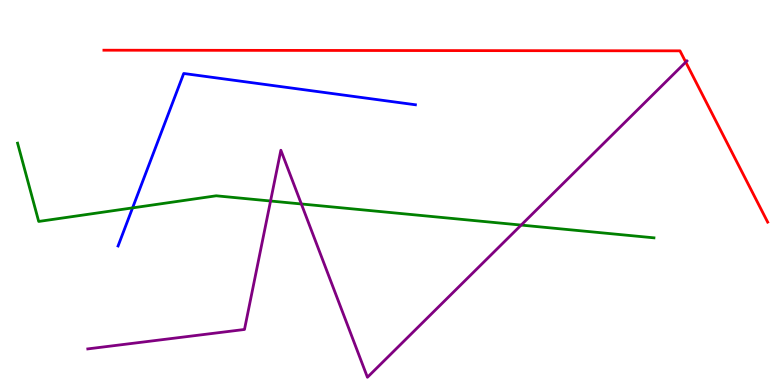[{'lines': ['blue', 'red'], 'intersections': []}, {'lines': ['green', 'red'], 'intersections': []}, {'lines': ['purple', 'red'], 'intersections': [{'x': 8.85, 'y': 8.39}]}, {'lines': ['blue', 'green'], 'intersections': [{'x': 1.71, 'y': 4.6}]}, {'lines': ['blue', 'purple'], 'intersections': []}, {'lines': ['green', 'purple'], 'intersections': [{'x': 3.49, 'y': 4.78}, {'x': 3.89, 'y': 4.7}, {'x': 6.72, 'y': 4.15}]}]